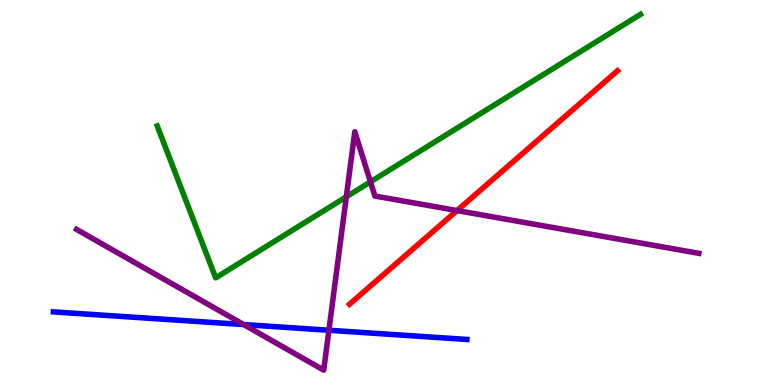[{'lines': ['blue', 'red'], 'intersections': []}, {'lines': ['green', 'red'], 'intersections': []}, {'lines': ['purple', 'red'], 'intersections': [{'x': 5.9, 'y': 4.53}]}, {'lines': ['blue', 'green'], 'intersections': []}, {'lines': ['blue', 'purple'], 'intersections': [{'x': 3.14, 'y': 1.57}, {'x': 4.24, 'y': 1.42}]}, {'lines': ['green', 'purple'], 'intersections': [{'x': 4.47, 'y': 4.89}, {'x': 4.78, 'y': 5.28}]}]